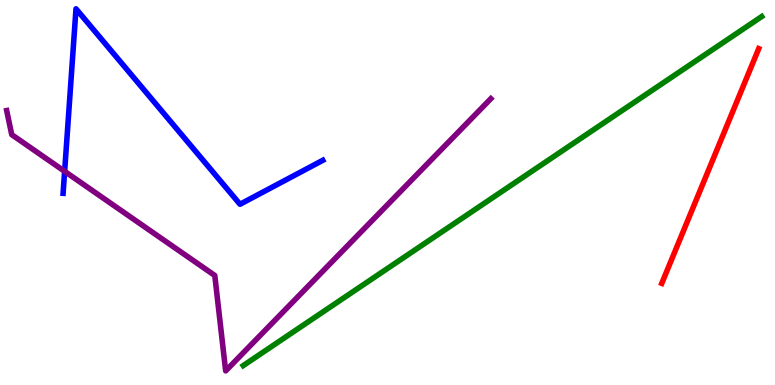[{'lines': ['blue', 'red'], 'intersections': []}, {'lines': ['green', 'red'], 'intersections': []}, {'lines': ['purple', 'red'], 'intersections': []}, {'lines': ['blue', 'green'], 'intersections': []}, {'lines': ['blue', 'purple'], 'intersections': [{'x': 0.834, 'y': 5.55}]}, {'lines': ['green', 'purple'], 'intersections': []}]